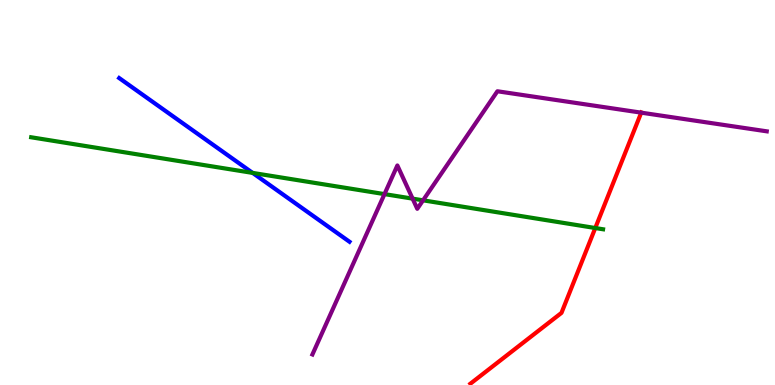[{'lines': ['blue', 'red'], 'intersections': []}, {'lines': ['green', 'red'], 'intersections': [{'x': 7.68, 'y': 4.08}]}, {'lines': ['purple', 'red'], 'intersections': [{'x': 8.27, 'y': 7.07}]}, {'lines': ['blue', 'green'], 'intersections': [{'x': 3.26, 'y': 5.51}]}, {'lines': ['blue', 'purple'], 'intersections': []}, {'lines': ['green', 'purple'], 'intersections': [{'x': 4.96, 'y': 4.96}, {'x': 5.32, 'y': 4.84}, {'x': 5.46, 'y': 4.8}]}]